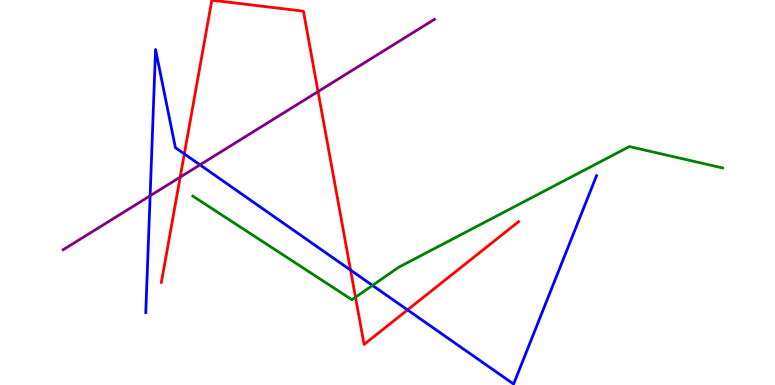[{'lines': ['blue', 'red'], 'intersections': [{'x': 2.38, 'y': 6.0}, {'x': 4.52, 'y': 2.98}, {'x': 5.26, 'y': 1.95}]}, {'lines': ['green', 'red'], 'intersections': [{'x': 4.59, 'y': 2.28}]}, {'lines': ['purple', 'red'], 'intersections': [{'x': 2.32, 'y': 5.4}, {'x': 4.1, 'y': 7.62}]}, {'lines': ['blue', 'green'], 'intersections': [{'x': 4.81, 'y': 2.59}]}, {'lines': ['blue', 'purple'], 'intersections': [{'x': 1.94, 'y': 4.91}, {'x': 2.58, 'y': 5.72}]}, {'lines': ['green', 'purple'], 'intersections': []}]